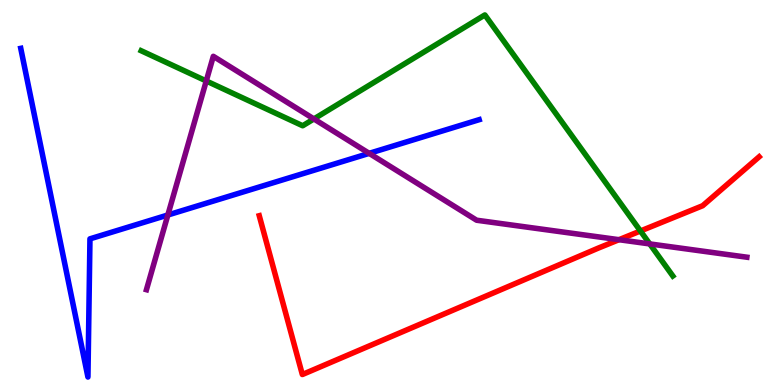[{'lines': ['blue', 'red'], 'intersections': []}, {'lines': ['green', 'red'], 'intersections': [{'x': 8.26, 'y': 4.0}]}, {'lines': ['purple', 'red'], 'intersections': [{'x': 7.99, 'y': 3.77}]}, {'lines': ['blue', 'green'], 'intersections': []}, {'lines': ['blue', 'purple'], 'intersections': [{'x': 2.17, 'y': 4.42}, {'x': 4.76, 'y': 6.02}]}, {'lines': ['green', 'purple'], 'intersections': [{'x': 2.66, 'y': 7.9}, {'x': 4.05, 'y': 6.91}, {'x': 8.38, 'y': 3.66}]}]